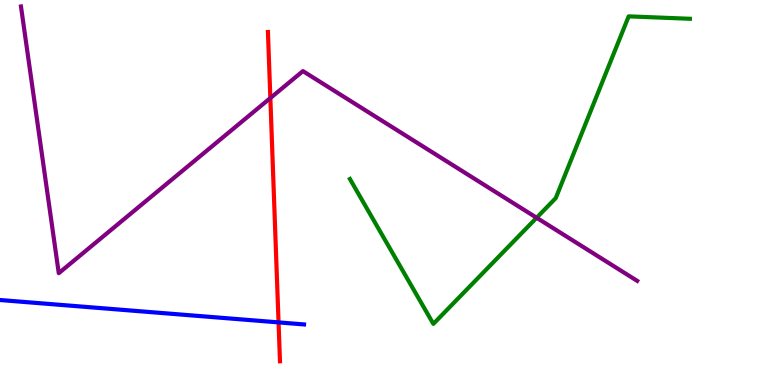[{'lines': ['blue', 'red'], 'intersections': [{'x': 3.59, 'y': 1.63}]}, {'lines': ['green', 'red'], 'intersections': []}, {'lines': ['purple', 'red'], 'intersections': [{'x': 3.49, 'y': 7.45}]}, {'lines': ['blue', 'green'], 'intersections': []}, {'lines': ['blue', 'purple'], 'intersections': []}, {'lines': ['green', 'purple'], 'intersections': [{'x': 6.92, 'y': 4.34}]}]